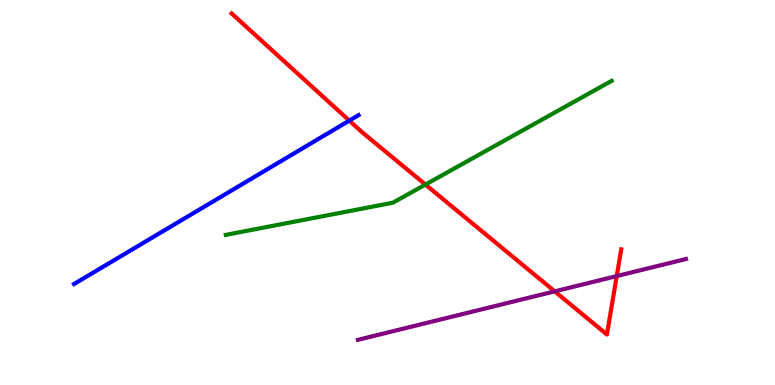[{'lines': ['blue', 'red'], 'intersections': [{'x': 4.51, 'y': 6.87}]}, {'lines': ['green', 'red'], 'intersections': [{'x': 5.49, 'y': 5.21}]}, {'lines': ['purple', 'red'], 'intersections': [{'x': 7.16, 'y': 2.43}, {'x': 7.96, 'y': 2.83}]}, {'lines': ['blue', 'green'], 'intersections': []}, {'lines': ['blue', 'purple'], 'intersections': []}, {'lines': ['green', 'purple'], 'intersections': []}]